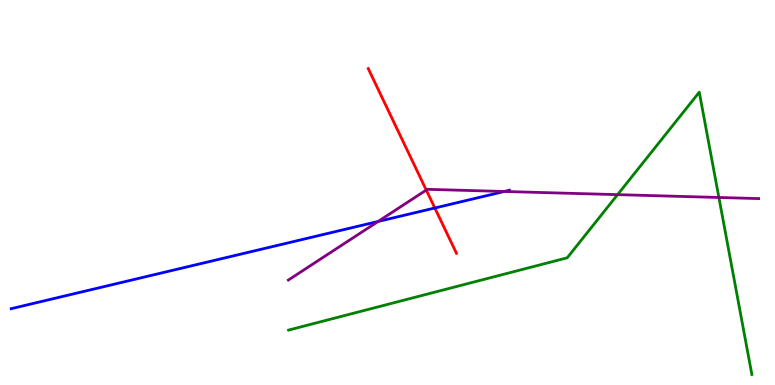[{'lines': ['blue', 'red'], 'intersections': [{'x': 5.61, 'y': 4.6}]}, {'lines': ['green', 'red'], 'intersections': []}, {'lines': ['purple', 'red'], 'intersections': [{'x': 5.5, 'y': 5.06}]}, {'lines': ['blue', 'green'], 'intersections': []}, {'lines': ['blue', 'purple'], 'intersections': [{'x': 4.88, 'y': 4.25}, {'x': 6.51, 'y': 5.03}]}, {'lines': ['green', 'purple'], 'intersections': [{'x': 7.97, 'y': 4.94}, {'x': 9.28, 'y': 4.87}]}]